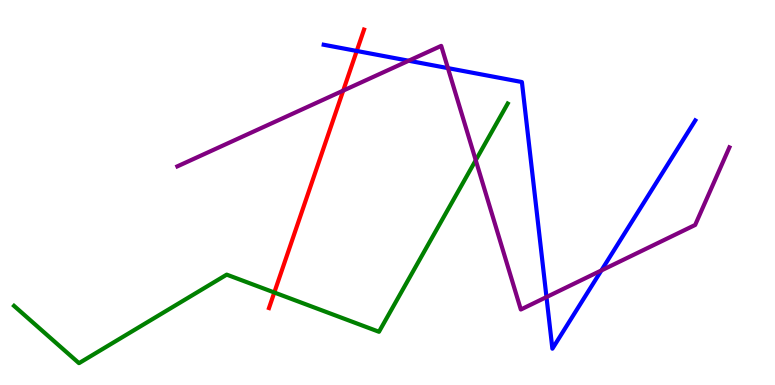[{'lines': ['blue', 'red'], 'intersections': [{'x': 4.6, 'y': 8.68}]}, {'lines': ['green', 'red'], 'intersections': [{'x': 3.54, 'y': 2.4}]}, {'lines': ['purple', 'red'], 'intersections': [{'x': 4.43, 'y': 7.65}]}, {'lines': ['blue', 'green'], 'intersections': []}, {'lines': ['blue', 'purple'], 'intersections': [{'x': 5.27, 'y': 8.42}, {'x': 5.78, 'y': 8.23}, {'x': 7.05, 'y': 2.28}, {'x': 7.76, 'y': 2.98}]}, {'lines': ['green', 'purple'], 'intersections': [{'x': 6.14, 'y': 5.84}]}]